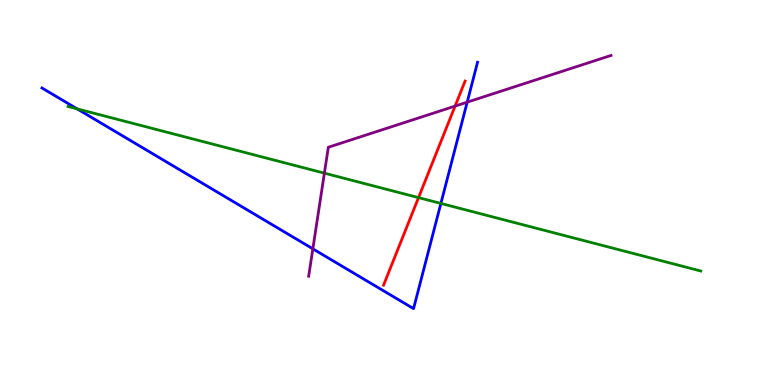[{'lines': ['blue', 'red'], 'intersections': []}, {'lines': ['green', 'red'], 'intersections': [{'x': 5.4, 'y': 4.87}]}, {'lines': ['purple', 'red'], 'intersections': [{'x': 5.87, 'y': 7.24}]}, {'lines': ['blue', 'green'], 'intersections': [{'x': 0.996, 'y': 7.17}, {'x': 5.69, 'y': 4.72}]}, {'lines': ['blue', 'purple'], 'intersections': [{'x': 4.04, 'y': 3.54}, {'x': 6.03, 'y': 7.35}]}, {'lines': ['green', 'purple'], 'intersections': [{'x': 4.19, 'y': 5.5}]}]